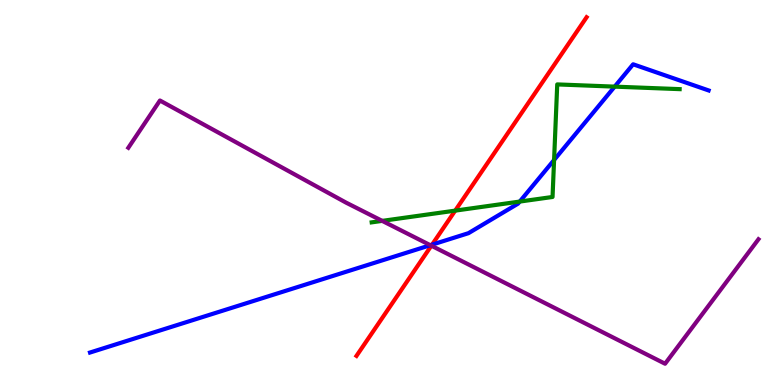[{'lines': ['blue', 'red'], 'intersections': [{'x': 5.58, 'y': 3.65}]}, {'lines': ['green', 'red'], 'intersections': [{'x': 5.87, 'y': 4.53}]}, {'lines': ['purple', 'red'], 'intersections': [{'x': 5.57, 'y': 3.62}]}, {'lines': ['blue', 'green'], 'intersections': [{'x': 6.71, 'y': 4.76}, {'x': 7.15, 'y': 5.84}, {'x': 7.93, 'y': 7.75}]}, {'lines': ['blue', 'purple'], 'intersections': [{'x': 5.55, 'y': 3.63}]}, {'lines': ['green', 'purple'], 'intersections': [{'x': 4.93, 'y': 4.26}]}]